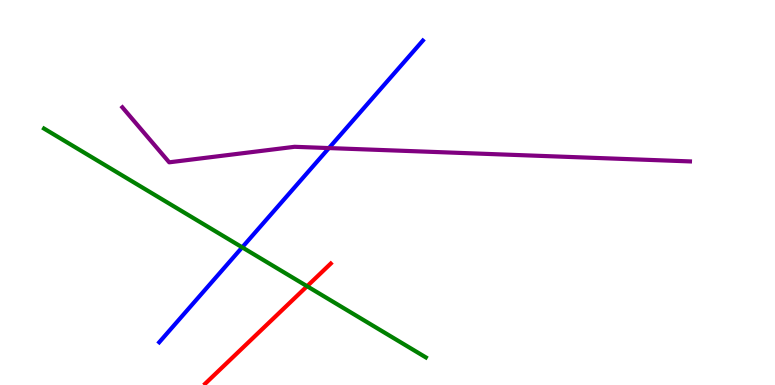[{'lines': ['blue', 'red'], 'intersections': []}, {'lines': ['green', 'red'], 'intersections': [{'x': 3.96, 'y': 2.57}]}, {'lines': ['purple', 'red'], 'intersections': []}, {'lines': ['blue', 'green'], 'intersections': [{'x': 3.13, 'y': 3.58}]}, {'lines': ['blue', 'purple'], 'intersections': [{'x': 4.24, 'y': 6.15}]}, {'lines': ['green', 'purple'], 'intersections': []}]